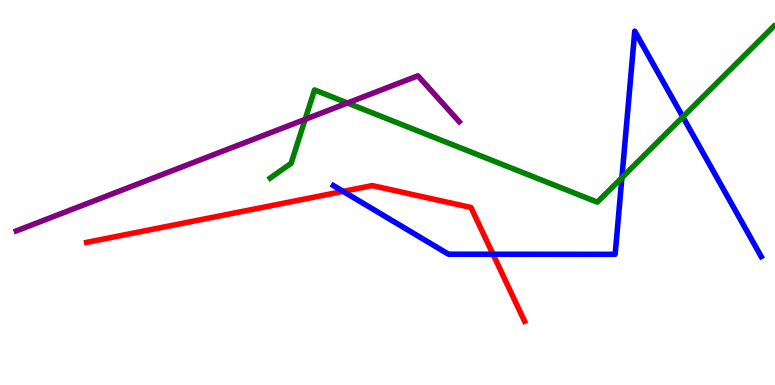[{'lines': ['blue', 'red'], 'intersections': [{'x': 4.43, 'y': 5.03}, {'x': 6.36, 'y': 3.4}]}, {'lines': ['green', 'red'], 'intersections': []}, {'lines': ['purple', 'red'], 'intersections': []}, {'lines': ['blue', 'green'], 'intersections': [{'x': 8.02, 'y': 5.38}, {'x': 8.81, 'y': 6.96}]}, {'lines': ['blue', 'purple'], 'intersections': []}, {'lines': ['green', 'purple'], 'intersections': [{'x': 3.94, 'y': 6.9}, {'x': 4.48, 'y': 7.32}]}]